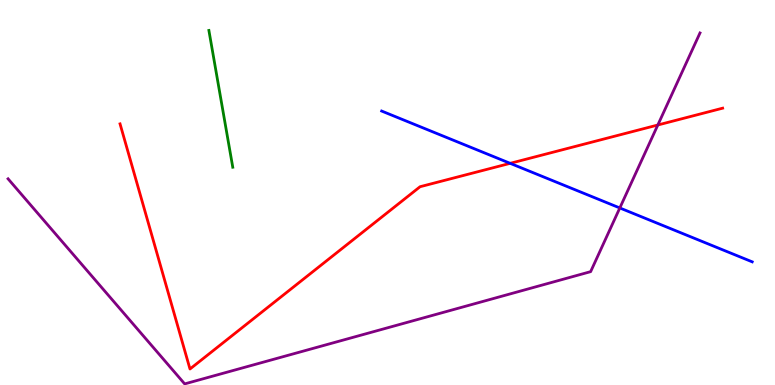[{'lines': ['blue', 'red'], 'intersections': [{'x': 6.58, 'y': 5.76}]}, {'lines': ['green', 'red'], 'intersections': []}, {'lines': ['purple', 'red'], 'intersections': [{'x': 8.49, 'y': 6.75}]}, {'lines': ['blue', 'green'], 'intersections': []}, {'lines': ['blue', 'purple'], 'intersections': [{'x': 8.0, 'y': 4.6}]}, {'lines': ['green', 'purple'], 'intersections': []}]